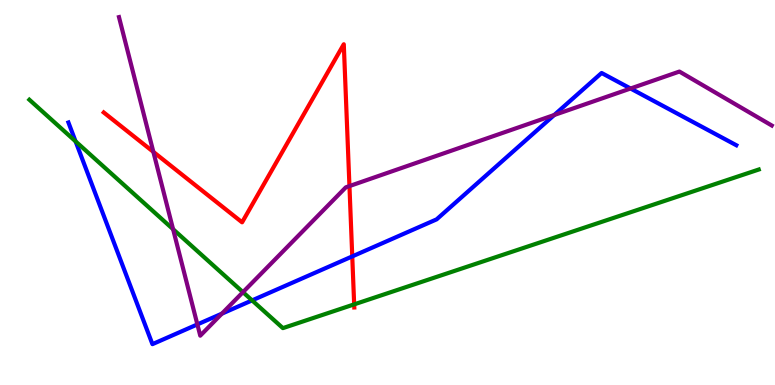[{'lines': ['blue', 'red'], 'intersections': [{'x': 4.55, 'y': 3.34}]}, {'lines': ['green', 'red'], 'intersections': [{'x': 4.57, 'y': 2.09}]}, {'lines': ['purple', 'red'], 'intersections': [{'x': 1.98, 'y': 6.06}, {'x': 4.51, 'y': 5.17}]}, {'lines': ['blue', 'green'], 'intersections': [{'x': 0.975, 'y': 6.33}, {'x': 3.25, 'y': 2.2}]}, {'lines': ['blue', 'purple'], 'intersections': [{'x': 2.55, 'y': 1.57}, {'x': 2.86, 'y': 1.85}, {'x': 7.15, 'y': 7.01}, {'x': 8.14, 'y': 7.7}]}, {'lines': ['green', 'purple'], 'intersections': [{'x': 2.23, 'y': 4.05}, {'x': 3.13, 'y': 2.41}]}]